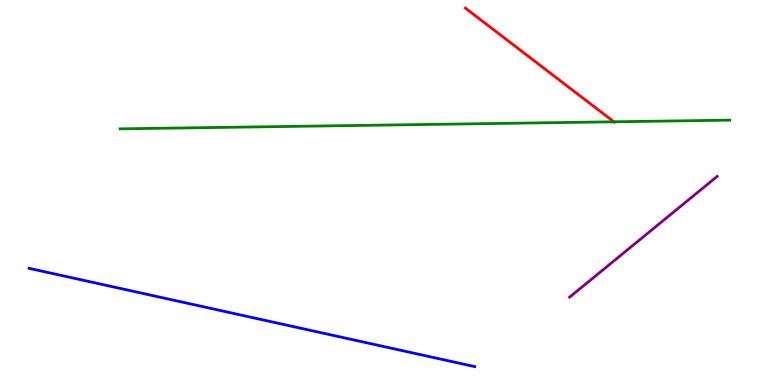[{'lines': ['blue', 'red'], 'intersections': []}, {'lines': ['green', 'red'], 'intersections': [{'x': 7.92, 'y': 6.84}]}, {'lines': ['purple', 'red'], 'intersections': []}, {'lines': ['blue', 'green'], 'intersections': []}, {'lines': ['blue', 'purple'], 'intersections': []}, {'lines': ['green', 'purple'], 'intersections': []}]